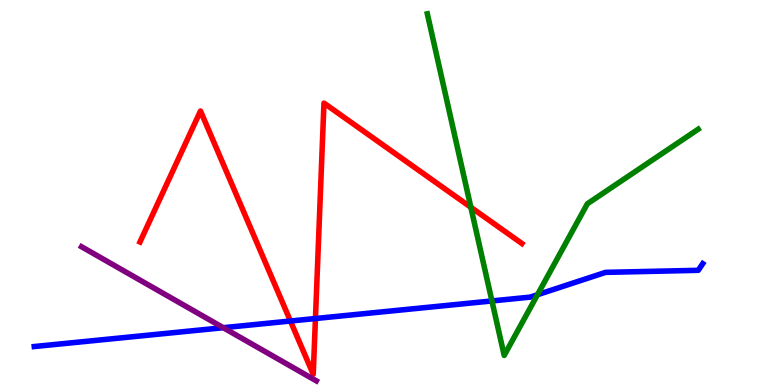[{'lines': ['blue', 'red'], 'intersections': [{'x': 3.75, 'y': 1.66}, {'x': 4.07, 'y': 1.73}]}, {'lines': ['green', 'red'], 'intersections': [{'x': 6.08, 'y': 4.62}]}, {'lines': ['purple', 'red'], 'intersections': []}, {'lines': ['blue', 'green'], 'intersections': [{'x': 6.35, 'y': 2.18}, {'x': 6.94, 'y': 2.34}]}, {'lines': ['blue', 'purple'], 'intersections': [{'x': 2.88, 'y': 1.49}]}, {'lines': ['green', 'purple'], 'intersections': []}]